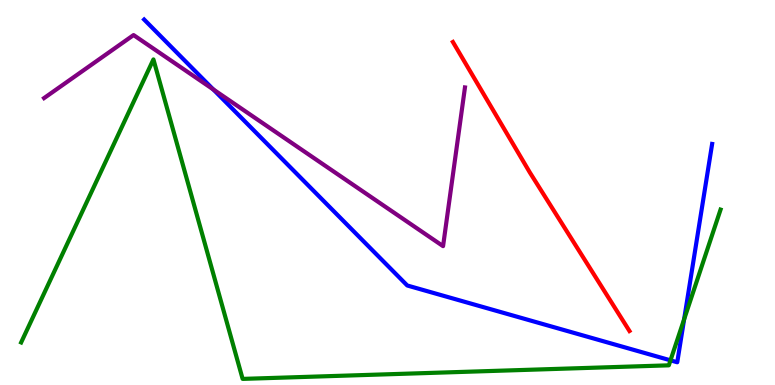[{'lines': ['blue', 'red'], 'intersections': []}, {'lines': ['green', 'red'], 'intersections': []}, {'lines': ['purple', 'red'], 'intersections': []}, {'lines': ['blue', 'green'], 'intersections': [{'x': 8.65, 'y': 0.641}, {'x': 8.83, 'y': 1.71}]}, {'lines': ['blue', 'purple'], 'intersections': [{'x': 2.75, 'y': 7.68}]}, {'lines': ['green', 'purple'], 'intersections': []}]